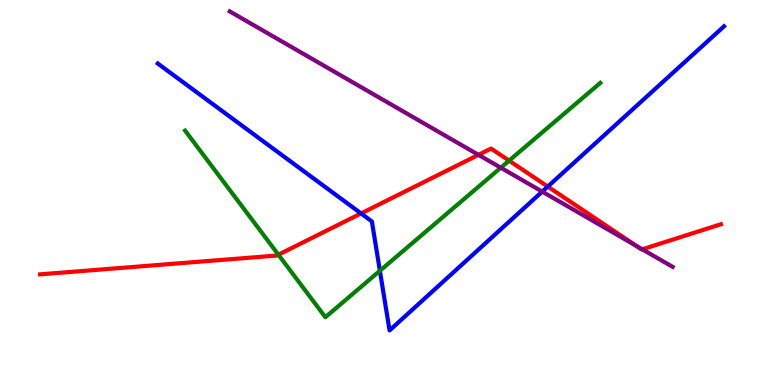[{'lines': ['blue', 'red'], 'intersections': [{'x': 4.66, 'y': 4.46}, {'x': 7.07, 'y': 5.15}]}, {'lines': ['green', 'red'], 'intersections': [{'x': 3.59, 'y': 3.38}, {'x': 6.57, 'y': 5.83}]}, {'lines': ['purple', 'red'], 'intersections': [{'x': 6.17, 'y': 5.98}, {'x': 8.21, 'y': 3.61}, {'x': 8.29, 'y': 3.52}]}, {'lines': ['blue', 'green'], 'intersections': [{'x': 4.9, 'y': 2.97}]}, {'lines': ['blue', 'purple'], 'intersections': [{'x': 7.0, 'y': 5.02}]}, {'lines': ['green', 'purple'], 'intersections': [{'x': 6.46, 'y': 5.64}]}]